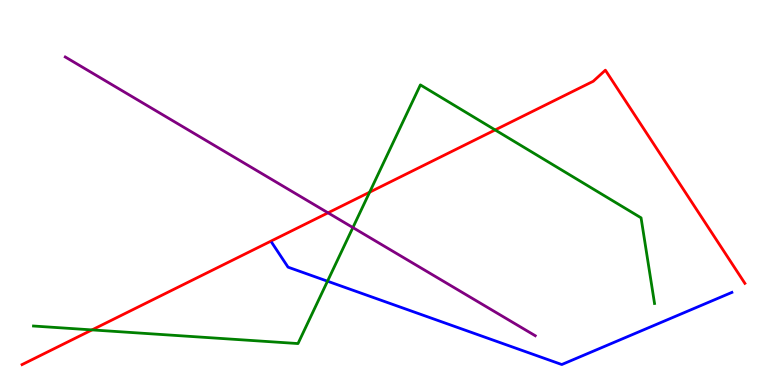[{'lines': ['blue', 'red'], 'intersections': []}, {'lines': ['green', 'red'], 'intersections': [{'x': 1.19, 'y': 1.43}, {'x': 4.77, 'y': 5.01}, {'x': 6.39, 'y': 6.63}]}, {'lines': ['purple', 'red'], 'intersections': [{'x': 4.23, 'y': 4.47}]}, {'lines': ['blue', 'green'], 'intersections': [{'x': 4.23, 'y': 2.7}]}, {'lines': ['blue', 'purple'], 'intersections': []}, {'lines': ['green', 'purple'], 'intersections': [{'x': 4.55, 'y': 4.09}]}]